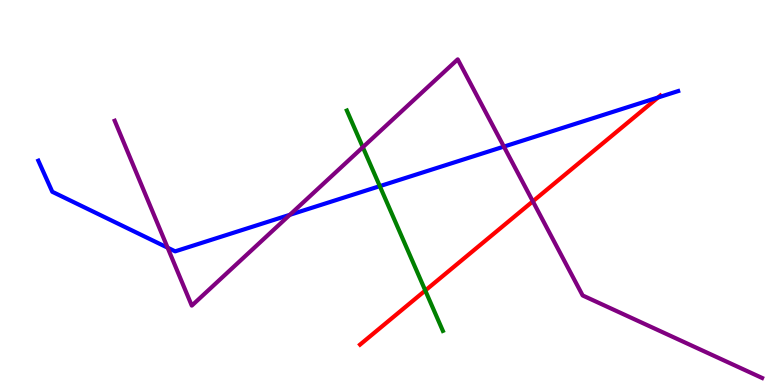[{'lines': ['blue', 'red'], 'intersections': [{'x': 8.49, 'y': 7.47}]}, {'lines': ['green', 'red'], 'intersections': [{'x': 5.49, 'y': 2.45}]}, {'lines': ['purple', 'red'], 'intersections': [{'x': 6.88, 'y': 4.77}]}, {'lines': ['blue', 'green'], 'intersections': [{'x': 4.9, 'y': 5.17}]}, {'lines': ['blue', 'purple'], 'intersections': [{'x': 2.16, 'y': 3.57}, {'x': 3.74, 'y': 4.42}, {'x': 6.5, 'y': 6.19}]}, {'lines': ['green', 'purple'], 'intersections': [{'x': 4.68, 'y': 6.18}]}]